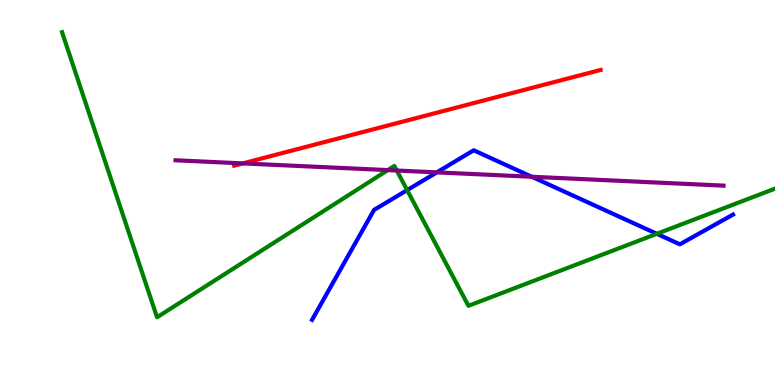[{'lines': ['blue', 'red'], 'intersections': []}, {'lines': ['green', 'red'], 'intersections': []}, {'lines': ['purple', 'red'], 'intersections': [{'x': 3.13, 'y': 5.76}]}, {'lines': ['blue', 'green'], 'intersections': [{'x': 5.25, 'y': 5.06}, {'x': 8.48, 'y': 3.93}]}, {'lines': ['blue', 'purple'], 'intersections': [{'x': 5.64, 'y': 5.52}, {'x': 6.86, 'y': 5.41}]}, {'lines': ['green', 'purple'], 'intersections': [{'x': 5.0, 'y': 5.58}, {'x': 5.12, 'y': 5.57}]}]